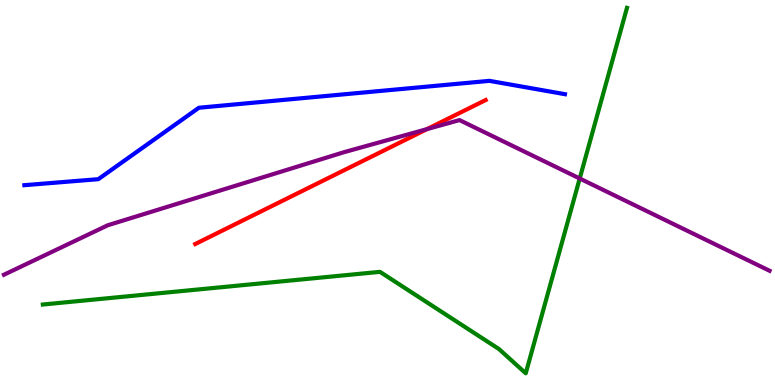[{'lines': ['blue', 'red'], 'intersections': []}, {'lines': ['green', 'red'], 'intersections': []}, {'lines': ['purple', 'red'], 'intersections': [{'x': 5.51, 'y': 6.65}]}, {'lines': ['blue', 'green'], 'intersections': []}, {'lines': ['blue', 'purple'], 'intersections': []}, {'lines': ['green', 'purple'], 'intersections': [{'x': 7.48, 'y': 5.36}]}]